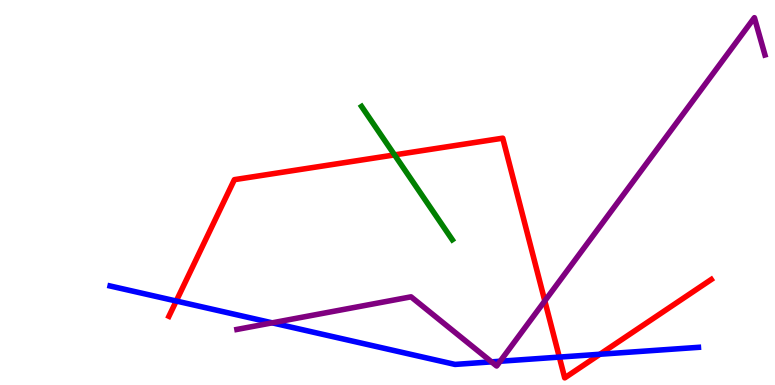[{'lines': ['blue', 'red'], 'intersections': [{'x': 2.27, 'y': 2.18}, {'x': 7.22, 'y': 0.725}, {'x': 7.74, 'y': 0.799}]}, {'lines': ['green', 'red'], 'intersections': [{'x': 5.09, 'y': 5.98}]}, {'lines': ['purple', 'red'], 'intersections': [{'x': 7.03, 'y': 2.18}]}, {'lines': ['blue', 'green'], 'intersections': []}, {'lines': ['blue', 'purple'], 'intersections': [{'x': 3.51, 'y': 1.61}, {'x': 6.34, 'y': 0.601}, {'x': 6.45, 'y': 0.617}]}, {'lines': ['green', 'purple'], 'intersections': []}]